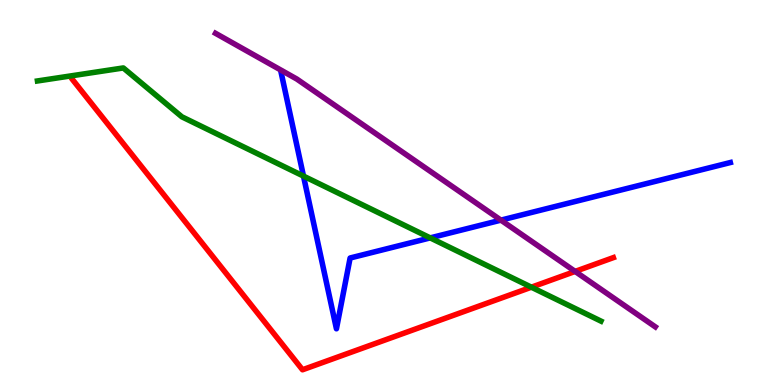[{'lines': ['blue', 'red'], 'intersections': []}, {'lines': ['green', 'red'], 'intersections': [{'x': 6.86, 'y': 2.54}]}, {'lines': ['purple', 'red'], 'intersections': [{'x': 7.42, 'y': 2.95}]}, {'lines': ['blue', 'green'], 'intersections': [{'x': 3.92, 'y': 5.43}, {'x': 5.55, 'y': 3.82}]}, {'lines': ['blue', 'purple'], 'intersections': [{'x': 6.46, 'y': 4.28}]}, {'lines': ['green', 'purple'], 'intersections': []}]